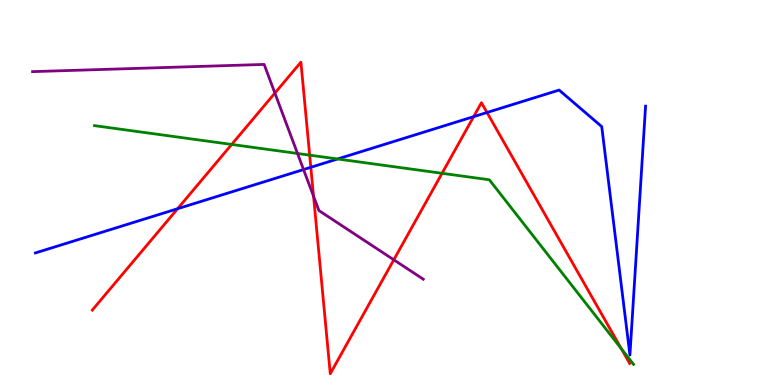[{'lines': ['blue', 'red'], 'intersections': [{'x': 2.29, 'y': 4.58}, {'x': 4.01, 'y': 5.65}, {'x': 6.11, 'y': 6.97}, {'x': 6.28, 'y': 7.08}]}, {'lines': ['green', 'red'], 'intersections': [{'x': 2.99, 'y': 6.25}, {'x': 4.0, 'y': 5.97}, {'x': 5.7, 'y': 5.5}, {'x': 8.02, 'y': 0.942}]}, {'lines': ['purple', 'red'], 'intersections': [{'x': 3.55, 'y': 7.58}, {'x': 4.05, 'y': 4.9}, {'x': 5.08, 'y': 3.25}]}, {'lines': ['blue', 'green'], 'intersections': [{'x': 4.36, 'y': 5.87}]}, {'lines': ['blue', 'purple'], 'intersections': [{'x': 3.92, 'y': 5.6}]}, {'lines': ['green', 'purple'], 'intersections': [{'x': 3.84, 'y': 6.01}]}]